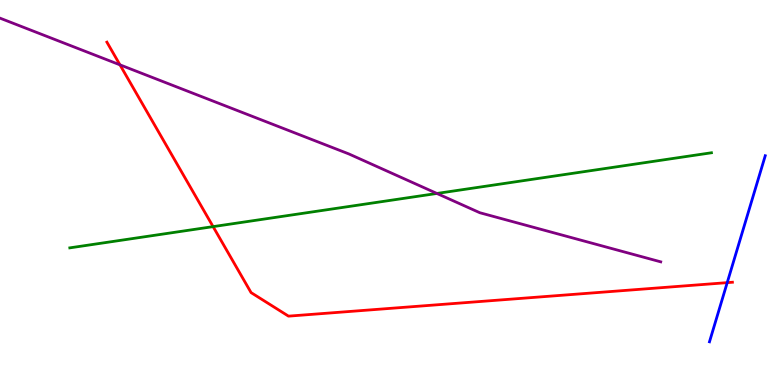[{'lines': ['blue', 'red'], 'intersections': [{'x': 9.38, 'y': 2.66}]}, {'lines': ['green', 'red'], 'intersections': [{'x': 2.75, 'y': 4.11}]}, {'lines': ['purple', 'red'], 'intersections': [{'x': 1.55, 'y': 8.32}]}, {'lines': ['blue', 'green'], 'intersections': []}, {'lines': ['blue', 'purple'], 'intersections': []}, {'lines': ['green', 'purple'], 'intersections': [{'x': 5.64, 'y': 4.98}]}]